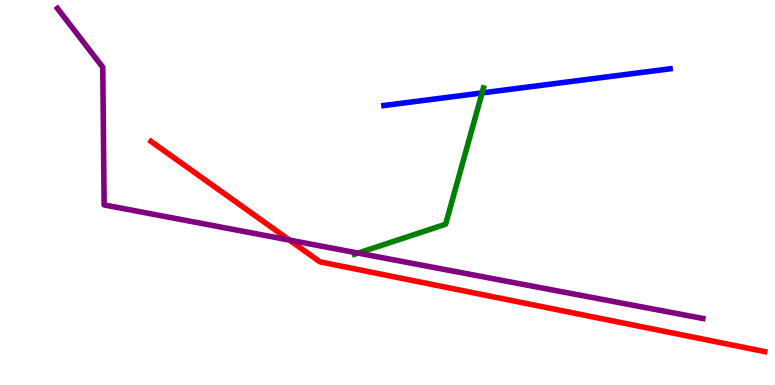[{'lines': ['blue', 'red'], 'intersections': []}, {'lines': ['green', 'red'], 'intersections': []}, {'lines': ['purple', 'red'], 'intersections': [{'x': 3.73, 'y': 3.76}]}, {'lines': ['blue', 'green'], 'intersections': [{'x': 6.22, 'y': 7.59}]}, {'lines': ['blue', 'purple'], 'intersections': []}, {'lines': ['green', 'purple'], 'intersections': [{'x': 4.62, 'y': 3.43}]}]